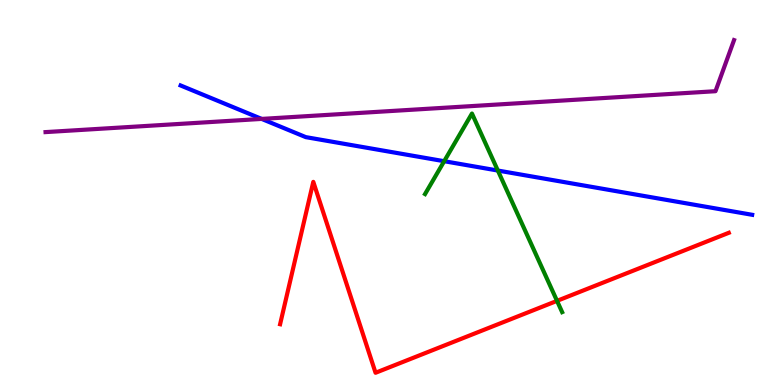[{'lines': ['blue', 'red'], 'intersections': []}, {'lines': ['green', 'red'], 'intersections': [{'x': 7.19, 'y': 2.19}]}, {'lines': ['purple', 'red'], 'intersections': []}, {'lines': ['blue', 'green'], 'intersections': [{'x': 5.73, 'y': 5.81}, {'x': 6.42, 'y': 5.57}]}, {'lines': ['blue', 'purple'], 'intersections': [{'x': 3.38, 'y': 6.91}]}, {'lines': ['green', 'purple'], 'intersections': []}]